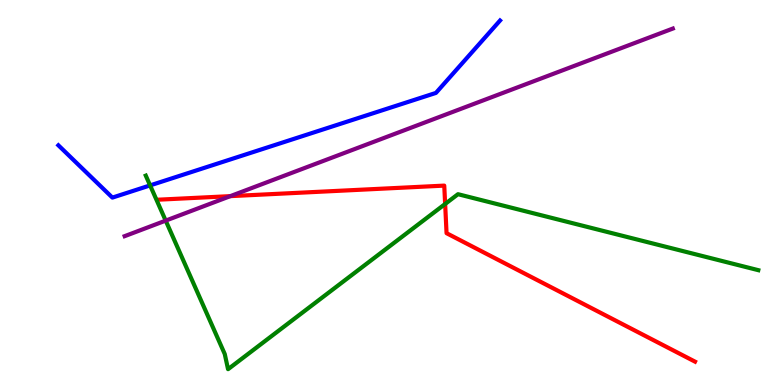[{'lines': ['blue', 'red'], 'intersections': []}, {'lines': ['green', 'red'], 'intersections': [{'x': 5.74, 'y': 4.7}]}, {'lines': ['purple', 'red'], 'intersections': [{'x': 2.97, 'y': 4.91}]}, {'lines': ['blue', 'green'], 'intersections': [{'x': 1.94, 'y': 5.18}]}, {'lines': ['blue', 'purple'], 'intersections': []}, {'lines': ['green', 'purple'], 'intersections': [{'x': 2.14, 'y': 4.27}]}]